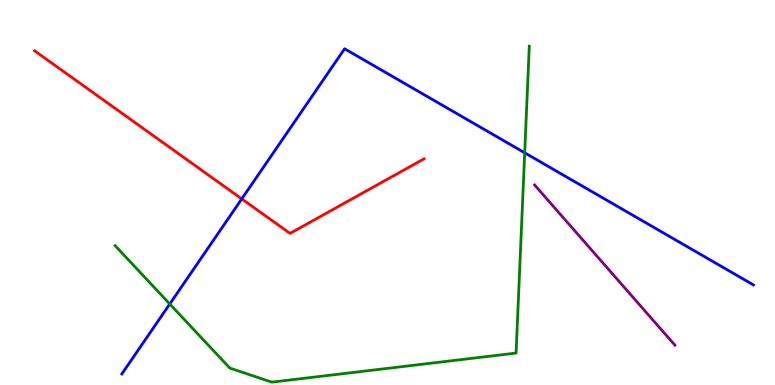[{'lines': ['blue', 'red'], 'intersections': [{'x': 3.12, 'y': 4.83}]}, {'lines': ['green', 'red'], 'intersections': []}, {'lines': ['purple', 'red'], 'intersections': []}, {'lines': ['blue', 'green'], 'intersections': [{'x': 2.19, 'y': 2.1}, {'x': 6.77, 'y': 6.03}]}, {'lines': ['blue', 'purple'], 'intersections': []}, {'lines': ['green', 'purple'], 'intersections': []}]